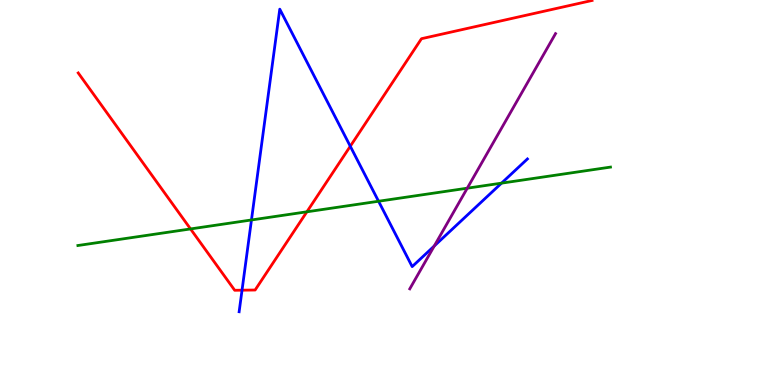[{'lines': ['blue', 'red'], 'intersections': [{'x': 3.12, 'y': 2.46}, {'x': 4.52, 'y': 6.2}]}, {'lines': ['green', 'red'], 'intersections': [{'x': 2.46, 'y': 4.05}, {'x': 3.96, 'y': 4.5}]}, {'lines': ['purple', 'red'], 'intersections': []}, {'lines': ['blue', 'green'], 'intersections': [{'x': 3.24, 'y': 4.29}, {'x': 4.88, 'y': 4.77}, {'x': 6.47, 'y': 5.24}]}, {'lines': ['blue', 'purple'], 'intersections': [{'x': 5.6, 'y': 3.61}]}, {'lines': ['green', 'purple'], 'intersections': [{'x': 6.03, 'y': 5.11}]}]